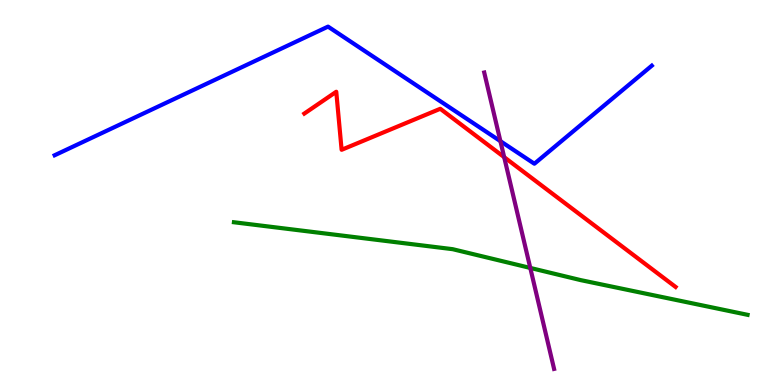[{'lines': ['blue', 'red'], 'intersections': []}, {'lines': ['green', 'red'], 'intersections': []}, {'lines': ['purple', 'red'], 'intersections': [{'x': 6.51, 'y': 5.92}]}, {'lines': ['blue', 'green'], 'intersections': []}, {'lines': ['blue', 'purple'], 'intersections': [{'x': 6.46, 'y': 6.33}]}, {'lines': ['green', 'purple'], 'intersections': [{'x': 6.84, 'y': 3.04}]}]